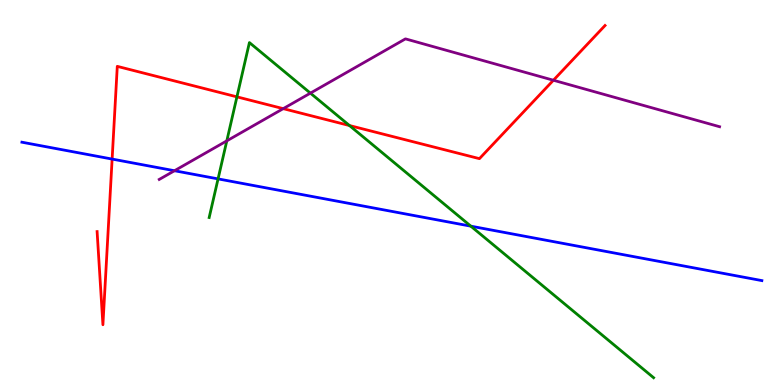[{'lines': ['blue', 'red'], 'intersections': [{'x': 1.45, 'y': 5.87}]}, {'lines': ['green', 'red'], 'intersections': [{'x': 3.06, 'y': 7.48}, {'x': 4.51, 'y': 6.74}]}, {'lines': ['purple', 'red'], 'intersections': [{'x': 3.65, 'y': 7.18}, {'x': 7.14, 'y': 7.92}]}, {'lines': ['blue', 'green'], 'intersections': [{'x': 2.81, 'y': 5.35}, {'x': 6.08, 'y': 4.13}]}, {'lines': ['blue', 'purple'], 'intersections': [{'x': 2.25, 'y': 5.57}]}, {'lines': ['green', 'purple'], 'intersections': [{'x': 2.93, 'y': 6.34}, {'x': 4.01, 'y': 7.58}]}]